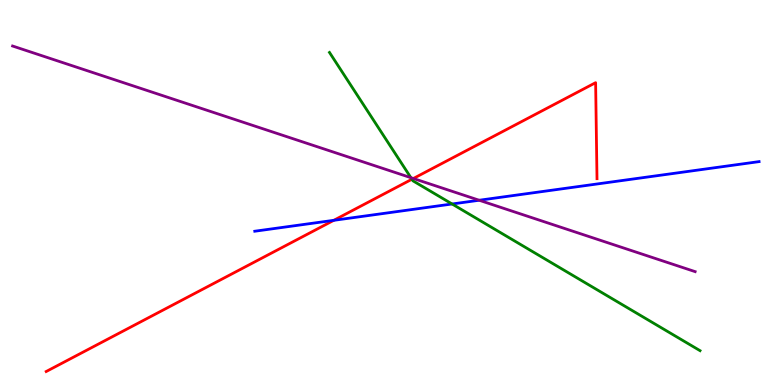[{'lines': ['blue', 'red'], 'intersections': [{'x': 4.31, 'y': 4.28}]}, {'lines': ['green', 'red'], 'intersections': [{'x': 5.32, 'y': 5.34}]}, {'lines': ['purple', 'red'], 'intersections': [{'x': 5.33, 'y': 5.36}]}, {'lines': ['blue', 'green'], 'intersections': [{'x': 5.83, 'y': 4.7}]}, {'lines': ['blue', 'purple'], 'intersections': [{'x': 6.18, 'y': 4.8}]}, {'lines': ['green', 'purple'], 'intersections': [{'x': 5.3, 'y': 5.39}]}]